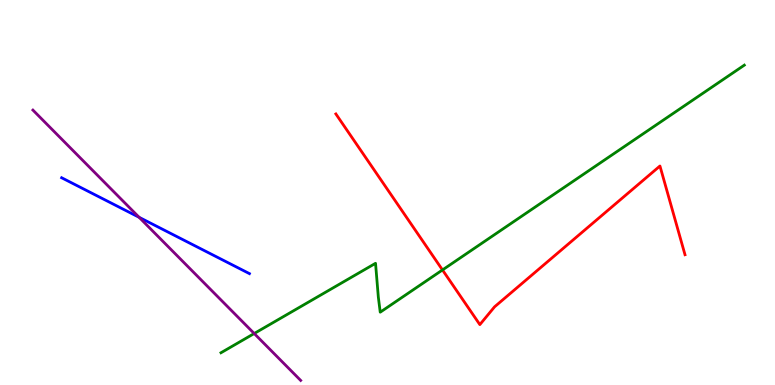[{'lines': ['blue', 'red'], 'intersections': []}, {'lines': ['green', 'red'], 'intersections': [{'x': 5.71, 'y': 2.99}]}, {'lines': ['purple', 'red'], 'intersections': []}, {'lines': ['blue', 'green'], 'intersections': []}, {'lines': ['blue', 'purple'], 'intersections': [{'x': 1.79, 'y': 4.36}]}, {'lines': ['green', 'purple'], 'intersections': [{'x': 3.28, 'y': 1.34}]}]